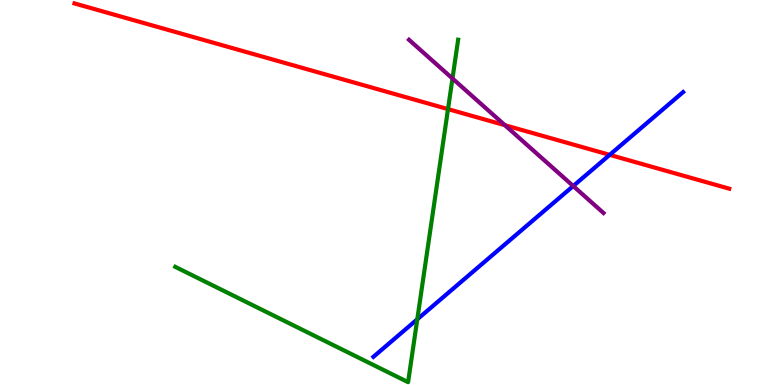[{'lines': ['blue', 'red'], 'intersections': [{'x': 7.87, 'y': 5.98}]}, {'lines': ['green', 'red'], 'intersections': [{'x': 5.78, 'y': 7.17}]}, {'lines': ['purple', 'red'], 'intersections': [{'x': 6.52, 'y': 6.75}]}, {'lines': ['blue', 'green'], 'intersections': [{'x': 5.38, 'y': 1.71}]}, {'lines': ['blue', 'purple'], 'intersections': [{'x': 7.4, 'y': 5.17}]}, {'lines': ['green', 'purple'], 'intersections': [{'x': 5.84, 'y': 7.96}]}]